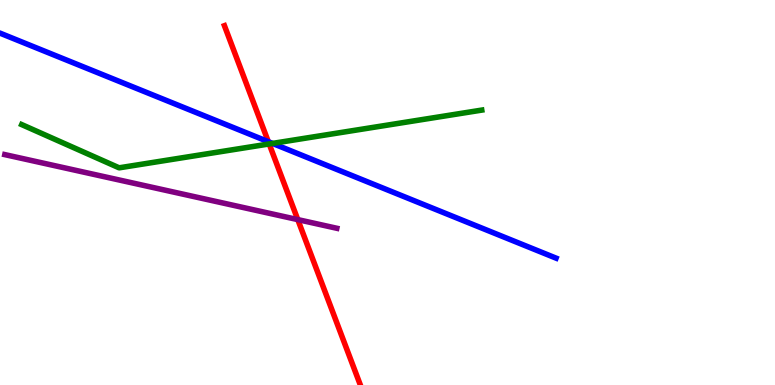[{'lines': ['blue', 'red'], 'intersections': [{'x': 3.46, 'y': 6.32}]}, {'lines': ['green', 'red'], 'intersections': [{'x': 3.47, 'y': 6.26}]}, {'lines': ['purple', 'red'], 'intersections': [{'x': 3.84, 'y': 4.3}]}, {'lines': ['blue', 'green'], 'intersections': [{'x': 3.52, 'y': 6.28}]}, {'lines': ['blue', 'purple'], 'intersections': []}, {'lines': ['green', 'purple'], 'intersections': []}]